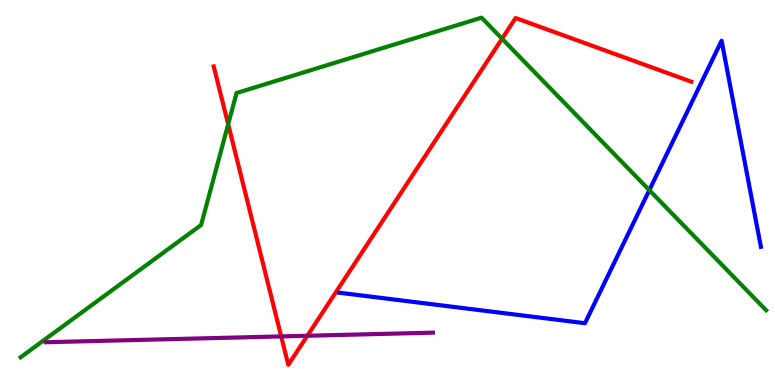[{'lines': ['blue', 'red'], 'intersections': []}, {'lines': ['green', 'red'], 'intersections': [{'x': 2.94, 'y': 6.77}, {'x': 6.48, 'y': 8.99}]}, {'lines': ['purple', 'red'], 'intersections': [{'x': 3.63, 'y': 1.26}, {'x': 3.97, 'y': 1.28}]}, {'lines': ['blue', 'green'], 'intersections': [{'x': 8.38, 'y': 5.06}]}, {'lines': ['blue', 'purple'], 'intersections': []}, {'lines': ['green', 'purple'], 'intersections': []}]